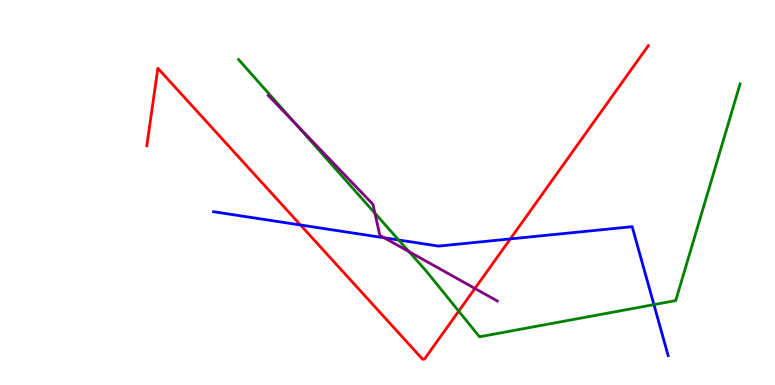[{'lines': ['blue', 'red'], 'intersections': [{'x': 3.88, 'y': 4.16}, {'x': 6.58, 'y': 3.79}]}, {'lines': ['green', 'red'], 'intersections': [{'x': 5.92, 'y': 1.92}]}, {'lines': ['purple', 'red'], 'intersections': [{'x': 6.13, 'y': 2.51}]}, {'lines': ['blue', 'green'], 'intersections': [{'x': 5.14, 'y': 3.77}, {'x': 8.44, 'y': 2.09}]}, {'lines': ['blue', 'purple'], 'intersections': [{'x': 4.96, 'y': 3.82}]}, {'lines': ['green', 'purple'], 'intersections': [{'x': 3.81, 'y': 6.78}, {'x': 4.84, 'y': 4.46}, {'x': 5.28, 'y': 3.46}]}]